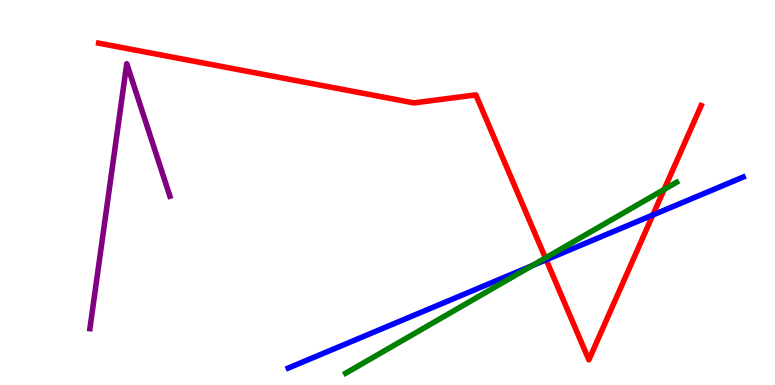[{'lines': ['blue', 'red'], 'intersections': [{'x': 7.05, 'y': 3.25}, {'x': 8.42, 'y': 4.42}]}, {'lines': ['green', 'red'], 'intersections': [{'x': 7.04, 'y': 3.3}, {'x': 8.57, 'y': 5.08}]}, {'lines': ['purple', 'red'], 'intersections': []}, {'lines': ['blue', 'green'], 'intersections': [{'x': 6.86, 'y': 3.1}]}, {'lines': ['blue', 'purple'], 'intersections': []}, {'lines': ['green', 'purple'], 'intersections': []}]